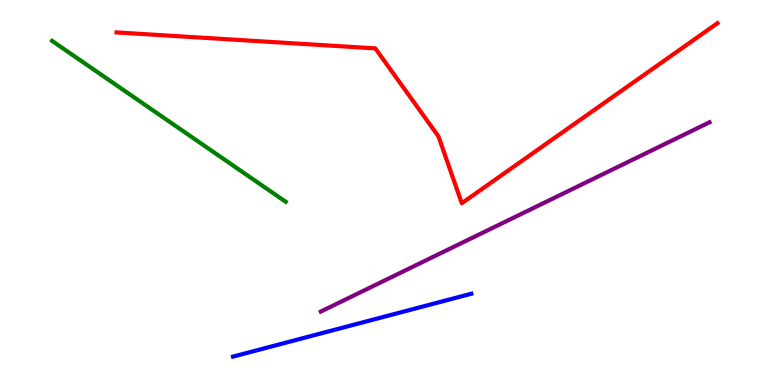[{'lines': ['blue', 'red'], 'intersections': []}, {'lines': ['green', 'red'], 'intersections': []}, {'lines': ['purple', 'red'], 'intersections': []}, {'lines': ['blue', 'green'], 'intersections': []}, {'lines': ['blue', 'purple'], 'intersections': []}, {'lines': ['green', 'purple'], 'intersections': []}]